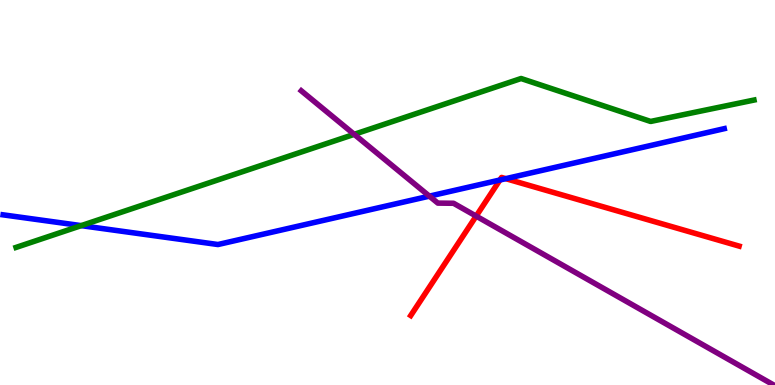[{'lines': ['blue', 'red'], 'intersections': [{'x': 6.45, 'y': 5.32}, {'x': 6.53, 'y': 5.36}]}, {'lines': ['green', 'red'], 'intersections': []}, {'lines': ['purple', 'red'], 'intersections': [{'x': 6.14, 'y': 4.39}]}, {'lines': ['blue', 'green'], 'intersections': [{'x': 1.05, 'y': 4.14}]}, {'lines': ['blue', 'purple'], 'intersections': [{'x': 5.54, 'y': 4.91}]}, {'lines': ['green', 'purple'], 'intersections': [{'x': 4.57, 'y': 6.51}]}]